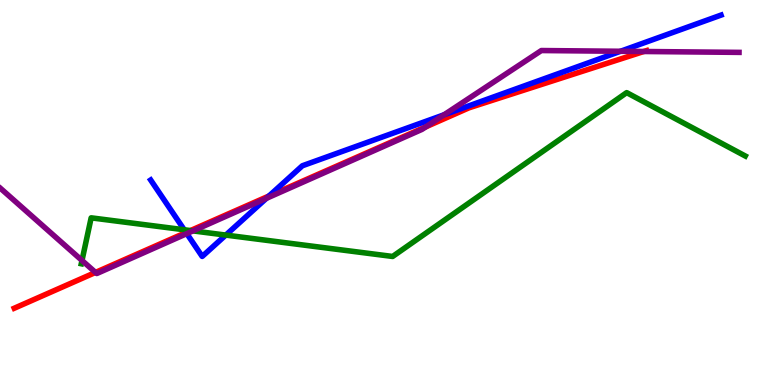[{'lines': ['blue', 'red'], 'intersections': [{'x': 2.4, 'y': 3.96}, {'x': 3.47, 'y': 4.91}]}, {'lines': ['green', 'red'], 'intersections': [{'x': 2.46, 'y': 4.01}]}, {'lines': ['purple', 'red'], 'intersections': [{'x': 1.23, 'y': 2.92}, {'x': 5.49, 'y': 6.7}, {'x': 8.31, 'y': 8.66}]}, {'lines': ['blue', 'green'], 'intersections': [{'x': 2.38, 'y': 4.03}, {'x': 2.91, 'y': 3.89}]}, {'lines': ['blue', 'purple'], 'intersections': [{'x': 2.41, 'y': 3.93}, {'x': 3.44, 'y': 4.85}, {'x': 5.73, 'y': 7.02}, {'x': 8.01, 'y': 8.67}]}, {'lines': ['green', 'purple'], 'intersections': [{'x': 1.06, 'y': 3.23}, {'x': 2.49, 'y': 4.0}]}]